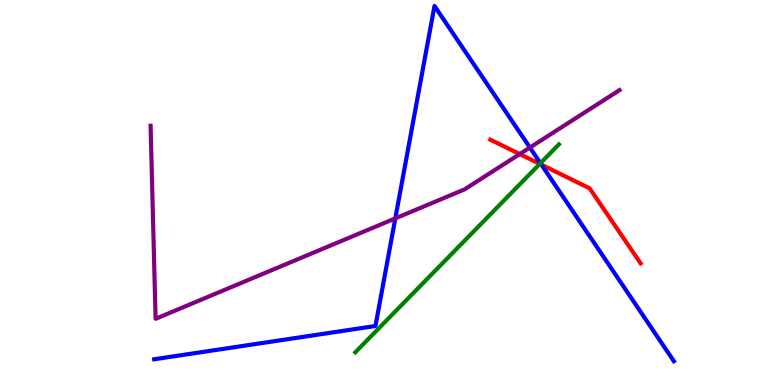[{'lines': ['blue', 'red'], 'intersections': [{'x': 6.99, 'y': 5.72}]}, {'lines': ['green', 'red'], 'intersections': [{'x': 6.97, 'y': 5.74}]}, {'lines': ['purple', 'red'], 'intersections': [{'x': 6.71, 'y': 6.0}]}, {'lines': ['blue', 'green'], 'intersections': [{'x': 6.97, 'y': 5.76}]}, {'lines': ['blue', 'purple'], 'intersections': [{'x': 5.1, 'y': 4.33}, {'x': 6.84, 'y': 6.17}]}, {'lines': ['green', 'purple'], 'intersections': []}]